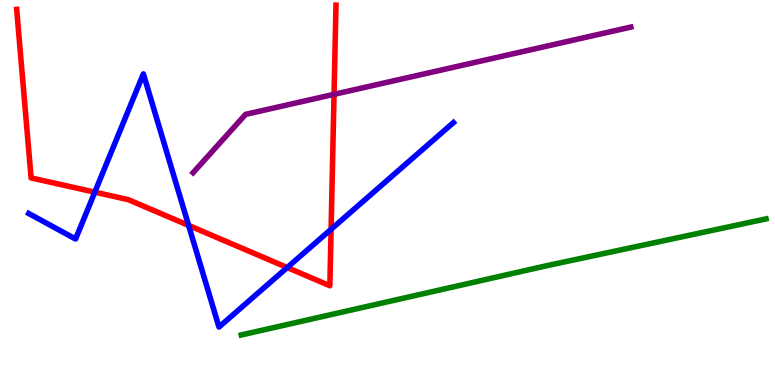[{'lines': ['blue', 'red'], 'intersections': [{'x': 1.22, 'y': 5.01}, {'x': 2.43, 'y': 4.15}, {'x': 3.71, 'y': 3.05}, {'x': 4.27, 'y': 4.04}]}, {'lines': ['green', 'red'], 'intersections': []}, {'lines': ['purple', 'red'], 'intersections': [{'x': 4.31, 'y': 7.55}]}, {'lines': ['blue', 'green'], 'intersections': []}, {'lines': ['blue', 'purple'], 'intersections': []}, {'lines': ['green', 'purple'], 'intersections': []}]